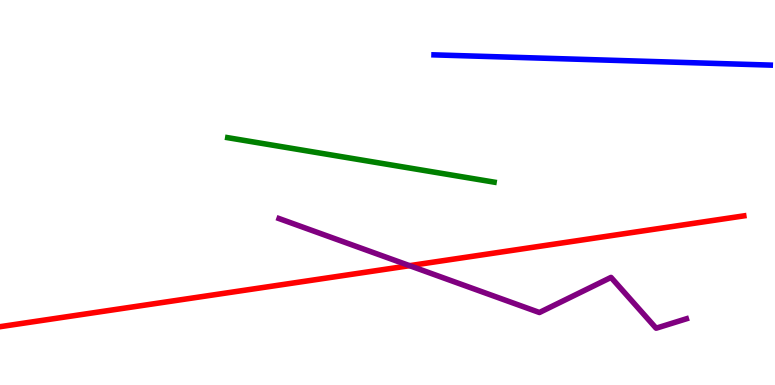[{'lines': ['blue', 'red'], 'intersections': []}, {'lines': ['green', 'red'], 'intersections': []}, {'lines': ['purple', 'red'], 'intersections': [{'x': 5.29, 'y': 3.1}]}, {'lines': ['blue', 'green'], 'intersections': []}, {'lines': ['blue', 'purple'], 'intersections': []}, {'lines': ['green', 'purple'], 'intersections': []}]